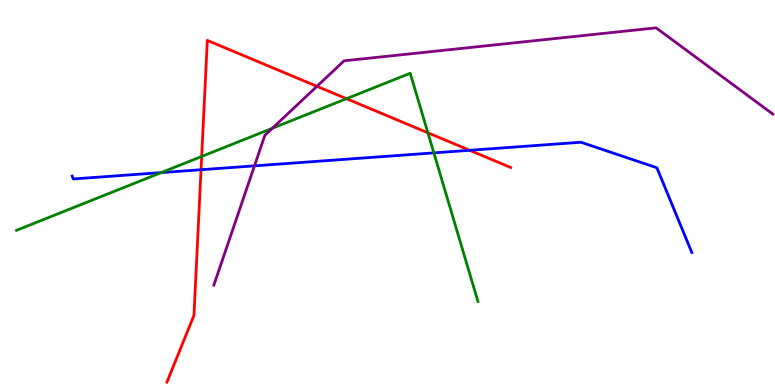[{'lines': ['blue', 'red'], 'intersections': [{'x': 2.59, 'y': 5.59}, {'x': 6.06, 'y': 6.1}]}, {'lines': ['green', 'red'], 'intersections': [{'x': 2.6, 'y': 5.94}, {'x': 4.47, 'y': 7.44}, {'x': 5.52, 'y': 6.55}]}, {'lines': ['purple', 'red'], 'intersections': [{'x': 4.09, 'y': 7.76}]}, {'lines': ['blue', 'green'], 'intersections': [{'x': 2.08, 'y': 5.52}, {'x': 5.6, 'y': 6.03}]}, {'lines': ['blue', 'purple'], 'intersections': [{'x': 3.28, 'y': 5.69}]}, {'lines': ['green', 'purple'], 'intersections': [{'x': 3.51, 'y': 6.67}]}]